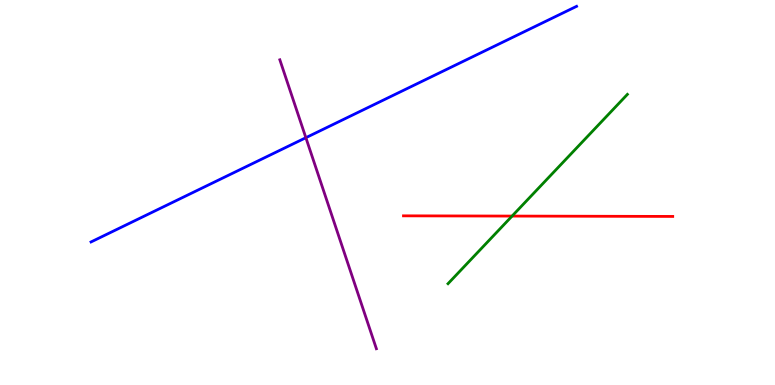[{'lines': ['blue', 'red'], 'intersections': []}, {'lines': ['green', 'red'], 'intersections': [{'x': 6.61, 'y': 4.39}]}, {'lines': ['purple', 'red'], 'intersections': []}, {'lines': ['blue', 'green'], 'intersections': []}, {'lines': ['blue', 'purple'], 'intersections': [{'x': 3.95, 'y': 6.42}]}, {'lines': ['green', 'purple'], 'intersections': []}]